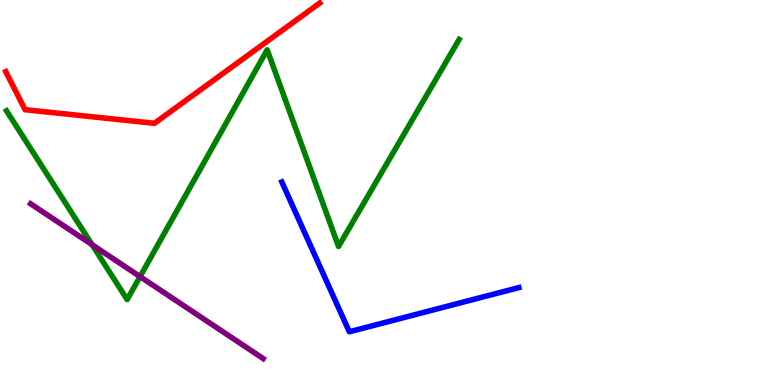[{'lines': ['blue', 'red'], 'intersections': []}, {'lines': ['green', 'red'], 'intersections': []}, {'lines': ['purple', 'red'], 'intersections': []}, {'lines': ['blue', 'green'], 'intersections': []}, {'lines': ['blue', 'purple'], 'intersections': []}, {'lines': ['green', 'purple'], 'intersections': [{'x': 1.19, 'y': 3.64}, {'x': 1.81, 'y': 2.82}]}]